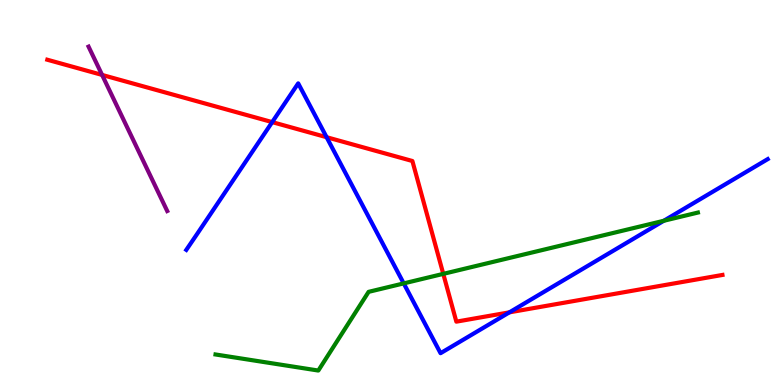[{'lines': ['blue', 'red'], 'intersections': [{'x': 3.51, 'y': 6.83}, {'x': 4.21, 'y': 6.44}, {'x': 6.57, 'y': 1.89}]}, {'lines': ['green', 'red'], 'intersections': [{'x': 5.72, 'y': 2.89}]}, {'lines': ['purple', 'red'], 'intersections': [{'x': 1.32, 'y': 8.05}]}, {'lines': ['blue', 'green'], 'intersections': [{'x': 5.21, 'y': 2.64}, {'x': 8.56, 'y': 4.27}]}, {'lines': ['blue', 'purple'], 'intersections': []}, {'lines': ['green', 'purple'], 'intersections': []}]